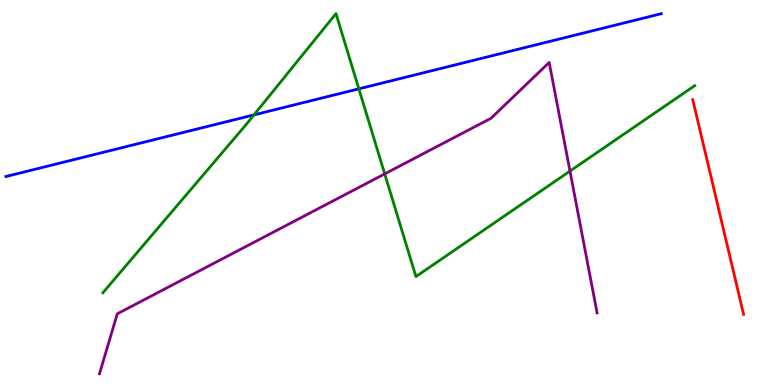[{'lines': ['blue', 'red'], 'intersections': []}, {'lines': ['green', 'red'], 'intersections': []}, {'lines': ['purple', 'red'], 'intersections': []}, {'lines': ['blue', 'green'], 'intersections': [{'x': 3.28, 'y': 7.02}, {'x': 4.63, 'y': 7.69}]}, {'lines': ['blue', 'purple'], 'intersections': []}, {'lines': ['green', 'purple'], 'intersections': [{'x': 4.96, 'y': 5.48}, {'x': 7.35, 'y': 5.56}]}]